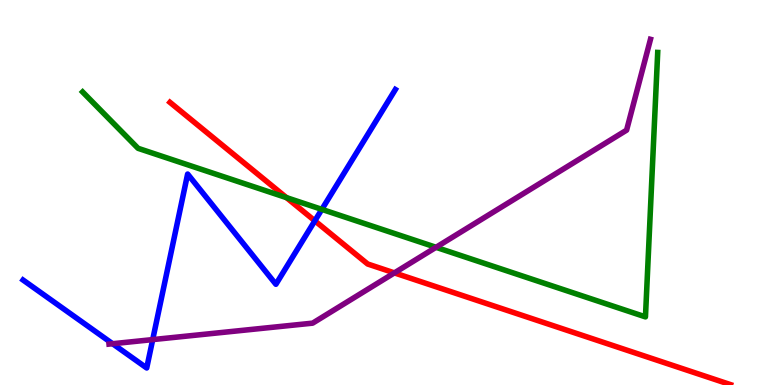[{'lines': ['blue', 'red'], 'intersections': [{'x': 4.06, 'y': 4.26}]}, {'lines': ['green', 'red'], 'intersections': [{'x': 3.7, 'y': 4.87}]}, {'lines': ['purple', 'red'], 'intersections': [{'x': 5.09, 'y': 2.91}]}, {'lines': ['blue', 'green'], 'intersections': [{'x': 4.15, 'y': 4.56}]}, {'lines': ['blue', 'purple'], 'intersections': [{'x': 1.45, 'y': 1.07}, {'x': 1.97, 'y': 1.18}]}, {'lines': ['green', 'purple'], 'intersections': [{'x': 5.63, 'y': 3.58}]}]